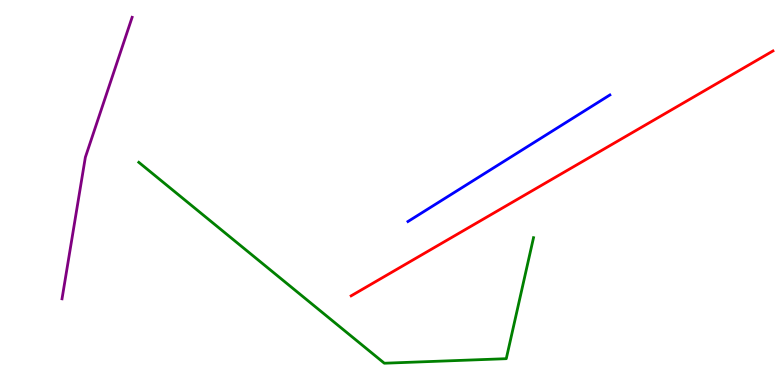[{'lines': ['blue', 'red'], 'intersections': []}, {'lines': ['green', 'red'], 'intersections': []}, {'lines': ['purple', 'red'], 'intersections': []}, {'lines': ['blue', 'green'], 'intersections': []}, {'lines': ['blue', 'purple'], 'intersections': []}, {'lines': ['green', 'purple'], 'intersections': []}]